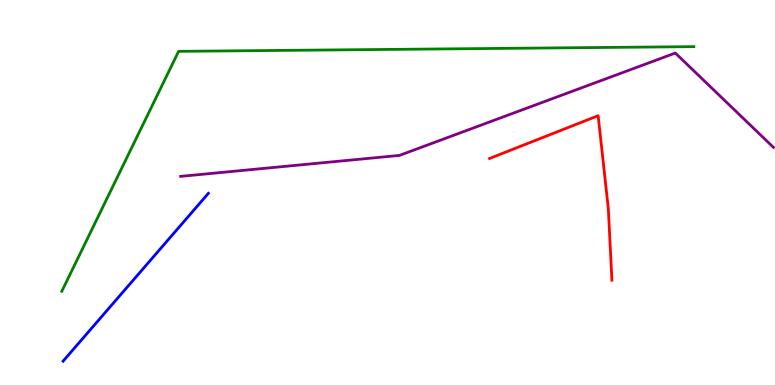[{'lines': ['blue', 'red'], 'intersections': []}, {'lines': ['green', 'red'], 'intersections': []}, {'lines': ['purple', 'red'], 'intersections': []}, {'lines': ['blue', 'green'], 'intersections': []}, {'lines': ['blue', 'purple'], 'intersections': []}, {'lines': ['green', 'purple'], 'intersections': []}]